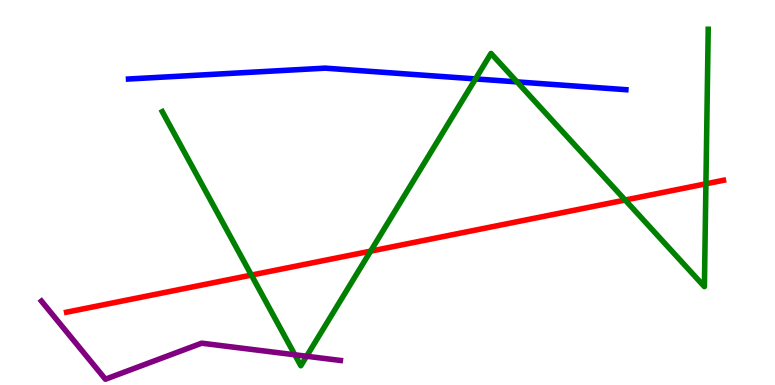[{'lines': ['blue', 'red'], 'intersections': []}, {'lines': ['green', 'red'], 'intersections': [{'x': 3.24, 'y': 2.85}, {'x': 4.78, 'y': 3.48}, {'x': 8.07, 'y': 4.8}, {'x': 9.11, 'y': 5.23}]}, {'lines': ['purple', 'red'], 'intersections': []}, {'lines': ['blue', 'green'], 'intersections': [{'x': 6.14, 'y': 7.95}, {'x': 6.67, 'y': 7.87}]}, {'lines': ['blue', 'purple'], 'intersections': []}, {'lines': ['green', 'purple'], 'intersections': [{'x': 3.8, 'y': 0.785}, {'x': 3.96, 'y': 0.747}]}]